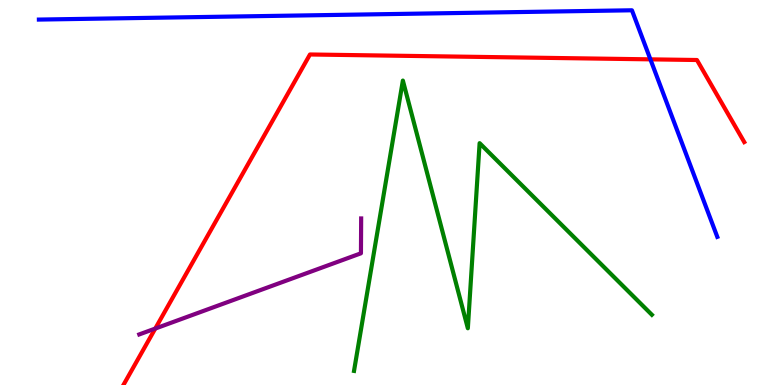[{'lines': ['blue', 'red'], 'intersections': [{'x': 8.39, 'y': 8.46}]}, {'lines': ['green', 'red'], 'intersections': []}, {'lines': ['purple', 'red'], 'intersections': [{'x': 2.0, 'y': 1.47}]}, {'lines': ['blue', 'green'], 'intersections': []}, {'lines': ['blue', 'purple'], 'intersections': []}, {'lines': ['green', 'purple'], 'intersections': []}]